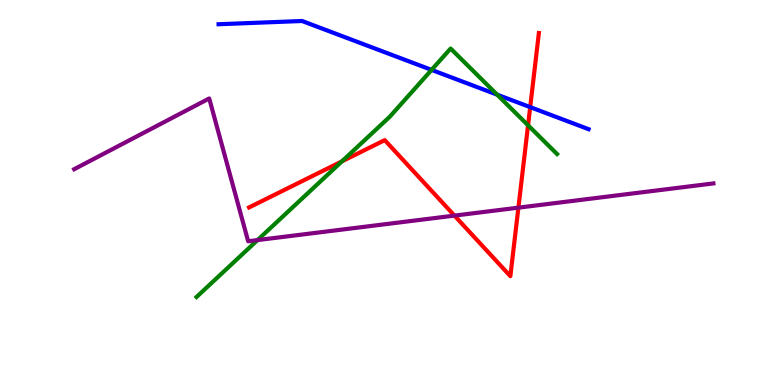[{'lines': ['blue', 'red'], 'intersections': [{'x': 6.84, 'y': 7.22}]}, {'lines': ['green', 'red'], 'intersections': [{'x': 4.41, 'y': 5.81}, {'x': 6.81, 'y': 6.75}]}, {'lines': ['purple', 'red'], 'intersections': [{'x': 5.86, 'y': 4.4}, {'x': 6.69, 'y': 4.61}]}, {'lines': ['blue', 'green'], 'intersections': [{'x': 5.57, 'y': 8.18}, {'x': 6.41, 'y': 7.54}]}, {'lines': ['blue', 'purple'], 'intersections': []}, {'lines': ['green', 'purple'], 'intersections': [{'x': 3.32, 'y': 3.76}]}]